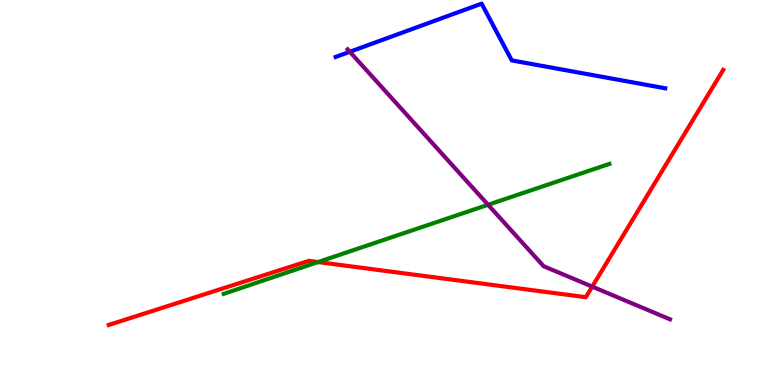[{'lines': ['blue', 'red'], 'intersections': []}, {'lines': ['green', 'red'], 'intersections': [{'x': 4.1, 'y': 3.19}]}, {'lines': ['purple', 'red'], 'intersections': [{'x': 7.64, 'y': 2.55}]}, {'lines': ['blue', 'green'], 'intersections': []}, {'lines': ['blue', 'purple'], 'intersections': [{'x': 4.51, 'y': 8.65}]}, {'lines': ['green', 'purple'], 'intersections': [{'x': 6.3, 'y': 4.68}]}]